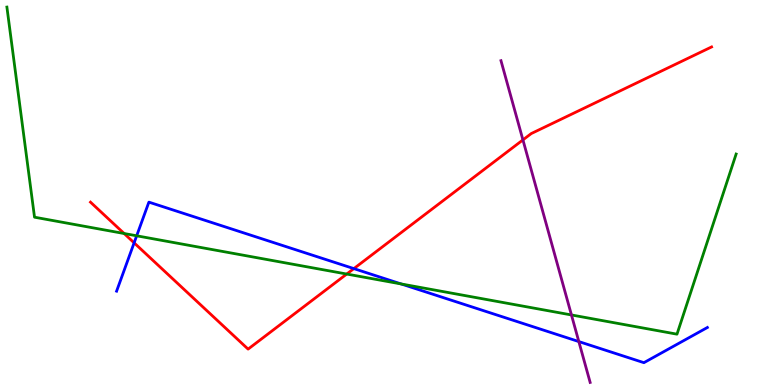[{'lines': ['blue', 'red'], 'intersections': [{'x': 1.73, 'y': 3.69}, {'x': 4.57, 'y': 3.02}]}, {'lines': ['green', 'red'], 'intersections': [{'x': 1.6, 'y': 3.93}, {'x': 4.47, 'y': 2.88}]}, {'lines': ['purple', 'red'], 'intersections': [{'x': 6.75, 'y': 6.37}]}, {'lines': ['blue', 'green'], 'intersections': [{'x': 1.76, 'y': 3.88}, {'x': 5.18, 'y': 2.62}]}, {'lines': ['blue', 'purple'], 'intersections': [{'x': 7.47, 'y': 1.13}]}, {'lines': ['green', 'purple'], 'intersections': [{'x': 7.37, 'y': 1.82}]}]